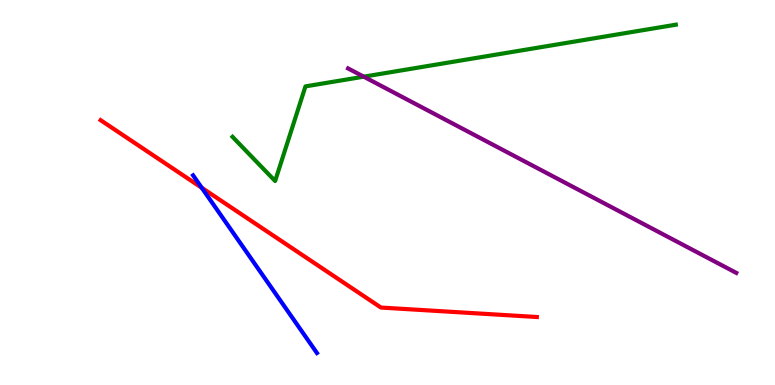[{'lines': ['blue', 'red'], 'intersections': [{'x': 2.6, 'y': 5.12}]}, {'lines': ['green', 'red'], 'intersections': []}, {'lines': ['purple', 'red'], 'intersections': []}, {'lines': ['blue', 'green'], 'intersections': []}, {'lines': ['blue', 'purple'], 'intersections': []}, {'lines': ['green', 'purple'], 'intersections': [{'x': 4.69, 'y': 8.01}]}]